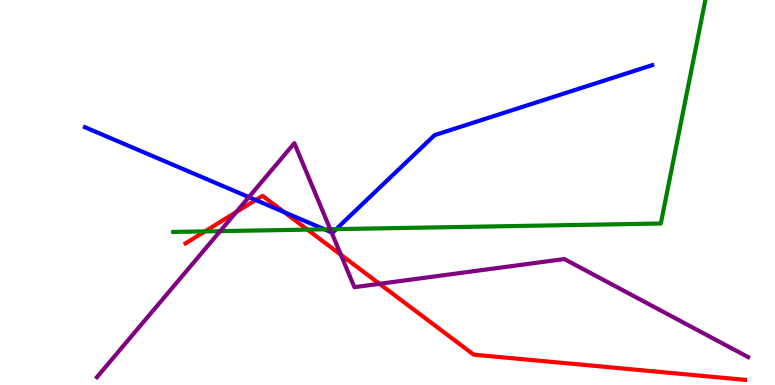[{'lines': ['blue', 'red'], 'intersections': [{'x': 3.3, 'y': 4.8}, {'x': 3.67, 'y': 4.49}]}, {'lines': ['green', 'red'], 'intersections': [{'x': 2.64, 'y': 3.99}, {'x': 3.97, 'y': 4.04}]}, {'lines': ['purple', 'red'], 'intersections': [{'x': 3.05, 'y': 4.49}, {'x': 4.4, 'y': 3.38}, {'x': 4.9, 'y': 2.63}]}, {'lines': ['blue', 'green'], 'intersections': [{'x': 4.19, 'y': 4.04}, {'x': 4.34, 'y': 4.05}]}, {'lines': ['blue', 'purple'], 'intersections': [{'x': 3.21, 'y': 4.88}, {'x': 4.28, 'y': 3.97}]}, {'lines': ['green', 'purple'], 'intersections': [{'x': 2.84, 'y': 4.0}, {'x': 4.26, 'y': 4.05}]}]